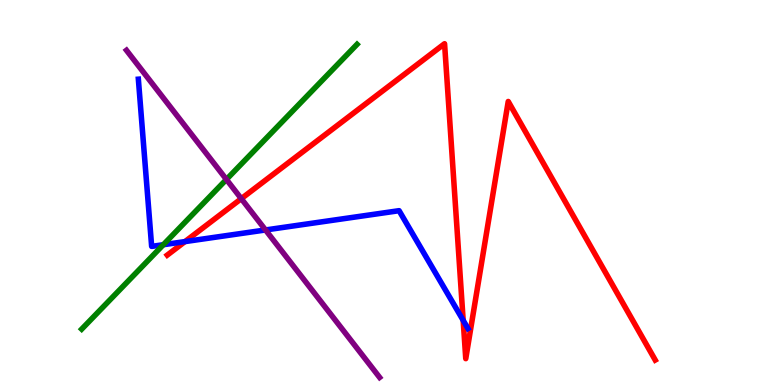[{'lines': ['blue', 'red'], 'intersections': [{'x': 2.39, 'y': 3.72}, {'x': 5.98, 'y': 1.68}]}, {'lines': ['green', 'red'], 'intersections': []}, {'lines': ['purple', 'red'], 'intersections': [{'x': 3.11, 'y': 4.84}]}, {'lines': ['blue', 'green'], 'intersections': [{'x': 2.11, 'y': 3.64}]}, {'lines': ['blue', 'purple'], 'intersections': [{'x': 3.43, 'y': 4.03}]}, {'lines': ['green', 'purple'], 'intersections': [{'x': 2.92, 'y': 5.34}]}]